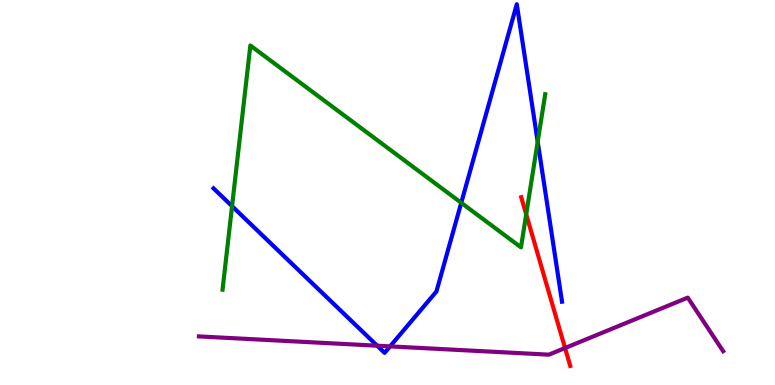[{'lines': ['blue', 'red'], 'intersections': []}, {'lines': ['green', 'red'], 'intersections': [{'x': 6.79, 'y': 4.43}]}, {'lines': ['purple', 'red'], 'intersections': [{'x': 7.29, 'y': 0.96}]}, {'lines': ['blue', 'green'], 'intersections': [{'x': 2.99, 'y': 4.64}, {'x': 5.95, 'y': 4.73}, {'x': 6.94, 'y': 6.32}]}, {'lines': ['blue', 'purple'], 'intersections': [{'x': 4.87, 'y': 1.02}, {'x': 5.03, 'y': 1.0}]}, {'lines': ['green', 'purple'], 'intersections': []}]